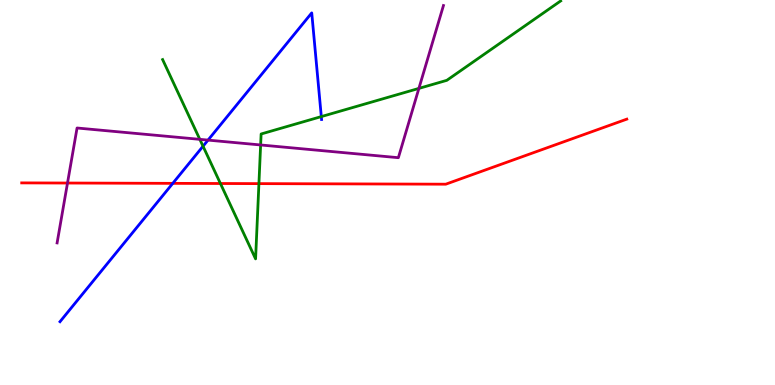[{'lines': ['blue', 'red'], 'intersections': [{'x': 2.23, 'y': 5.24}]}, {'lines': ['green', 'red'], 'intersections': [{'x': 2.84, 'y': 5.23}, {'x': 3.34, 'y': 5.23}]}, {'lines': ['purple', 'red'], 'intersections': [{'x': 0.871, 'y': 5.25}]}, {'lines': ['blue', 'green'], 'intersections': [{'x': 2.62, 'y': 6.2}, {'x': 4.15, 'y': 6.97}]}, {'lines': ['blue', 'purple'], 'intersections': [{'x': 2.68, 'y': 6.36}]}, {'lines': ['green', 'purple'], 'intersections': [{'x': 2.58, 'y': 6.38}, {'x': 3.36, 'y': 6.23}, {'x': 5.41, 'y': 7.7}]}]